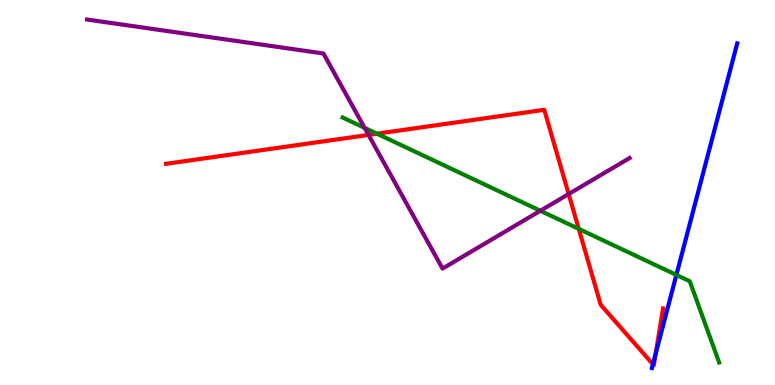[{'lines': ['blue', 'red'], 'intersections': [{'x': 8.42, 'y': 0.54}, {'x': 8.46, 'y': 0.809}]}, {'lines': ['green', 'red'], 'intersections': [{'x': 4.86, 'y': 6.53}, {'x': 7.47, 'y': 4.06}]}, {'lines': ['purple', 'red'], 'intersections': [{'x': 4.76, 'y': 6.5}, {'x': 7.34, 'y': 4.96}]}, {'lines': ['blue', 'green'], 'intersections': [{'x': 8.73, 'y': 2.86}]}, {'lines': ['blue', 'purple'], 'intersections': []}, {'lines': ['green', 'purple'], 'intersections': [{'x': 4.71, 'y': 6.68}, {'x': 6.97, 'y': 4.53}]}]